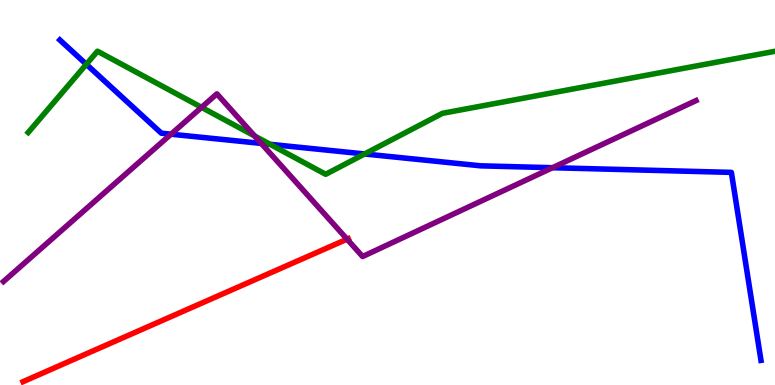[{'lines': ['blue', 'red'], 'intersections': []}, {'lines': ['green', 'red'], 'intersections': []}, {'lines': ['purple', 'red'], 'intersections': [{'x': 4.48, 'y': 3.79}]}, {'lines': ['blue', 'green'], 'intersections': [{'x': 1.11, 'y': 8.33}, {'x': 3.49, 'y': 6.25}, {'x': 4.7, 'y': 6.0}]}, {'lines': ['blue', 'purple'], 'intersections': [{'x': 2.21, 'y': 6.51}, {'x': 3.37, 'y': 6.27}, {'x': 7.13, 'y': 5.64}]}, {'lines': ['green', 'purple'], 'intersections': [{'x': 2.6, 'y': 7.21}, {'x': 3.29, 'y': 6.47}]}]